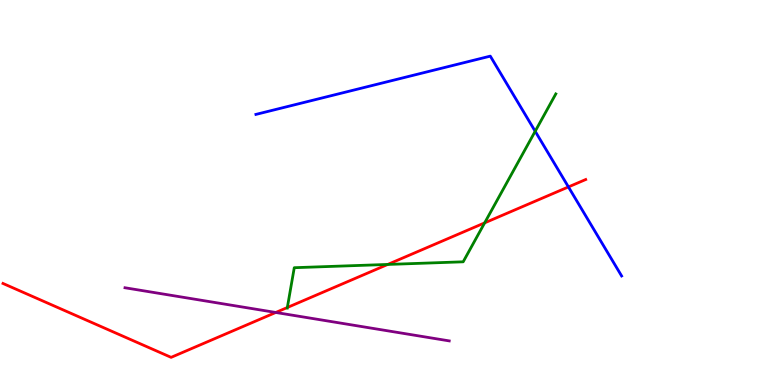[{'lines': ['blue', 'red'], 'intersections': [{'x': 7.33, 'y': 5.14}]}, {'lines': ['green', 'red'], 'intersections': [{'x': 3.71, 'y': 2.01}, {'x': 5.0, 'y': 3.13}, {'x': 6.25, 'y': 4.21}]}, {'lines': ['purple', 'red'], 'intersections': [{'x': 3.56, 'y': 1.88}]}, {'lines': ['blue', 'green'], 'intersections': [{'x': 6.91, 'y': 6.59}]}, {'lines': ['blue', 'purple'], 'intersections': []}, {'lines': ['green', 'purple'], 'intersections': []}]